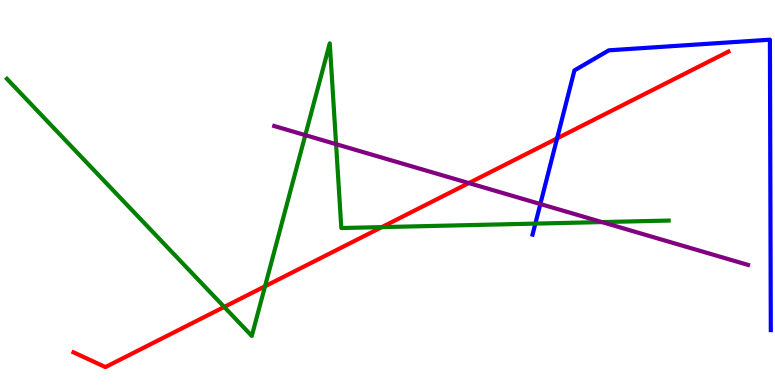[{'lines': ['blue', 'red'], 'intersections': [{'x': 7.19, 'y': 6.41}]}, {'lines': ['green', 'red'], 'intersections': [{'x': 2.89, 'y': 2.03}, {'x': 3.42, 'y': 2.56}, {'x': 4.93, 'y': 4.1}]}, {'lines': ['purple', 'red'], 'intersections': [{'x': 6.05, 'y': 5.25}]}, {'lines': ['blue', 'green'], 'intersections': [{'x': 6.91, 'y': 4.19}]}, {'lines': ['blue', 'purple'], 'intersections': [{'x': 6.97, 'y': 4.7}]}, {'lines': ['green', 'purple'], 'intersections': [{'x': 3.94, 'y': 6.49}, {'x': 4.34, 'y': 6.26}, {'x': 7.77, 'y': 4.23}]}]